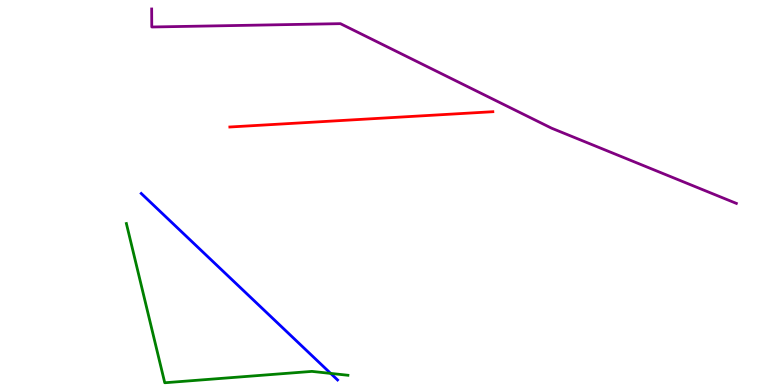[{'lines': ['blue', 'red'], 'intersections': []}, {'lines': ['green', 'red'], 'intersections': []}, {'lines': ['purple', 'red'], 'intersections': []}, {'lines': ['blue', 'green'], 'intersections': [{'x': 4.27, 'y': 0.301}]}, {'lines': ['blue', 'purple'], 'intersections': []}, {'lines': ['green', 'purple'], 'intersections': []}]